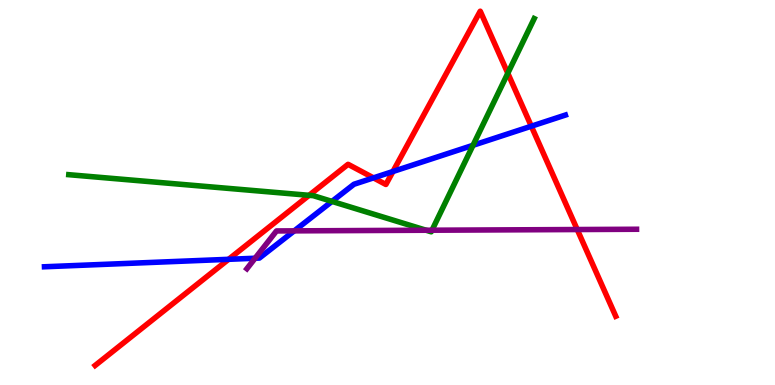[{'lines': ['blue', 'red'], 'intersections': [{'x': 2.95, 'y': 3.26}, {'x': 4.82, 'y': 5.38}, {'x': 5.07, 'y': 5.55}, {'x': 6.86, 'y': 6.72}]}, {'lines': ['green', 'red'], 'intersections': [{'x': 3.99, 'y': 4.93}, {'x': 6.55, 'y': 8.1}]}, {'lines': ['purple', 'red'], 'intersections': [{'x': 7.45, 'y': 4.04}]}, {'lines': ['blue', 'green'], 'intersections': [{'x': 4.28, 'y': 4.77}, {'x': 6.1, 'y': 6.23}]}, {'lines': ['blue', 'purple'], 'intersections': [{'x': 3.29, 'y': 3.29}, {'x': 3.8, 'y': 4.0}]}, {'lines': ['green', 'purple'], 'intersections': [{'x': 5.5, 'y': 4.02}, {'x': 5.57, 'y': 4.02}]}]